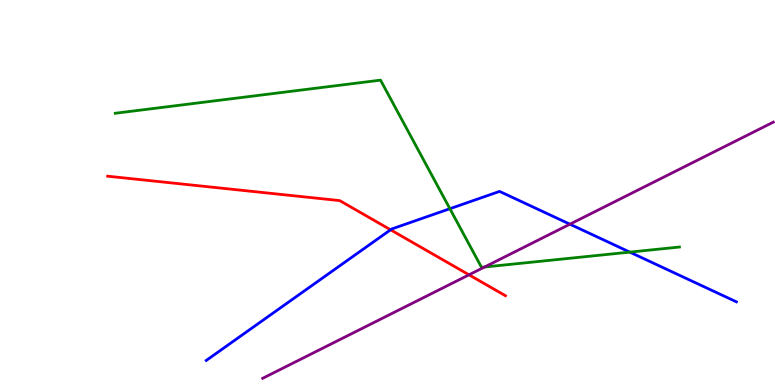[{'lines': ['blue', 'red'], 'intersections': [{'x': 5.04, 'y': 4.03}]}, {'lines': ['green', 'red'], 'intersections': []}, {'lines': ['purple', 'red'], 'intersections': [{'x': 6.05, 'y': 2.86}]}, {'lines': ['blue', 'green'], 'intersections': [{'x': 5.81, 'y': 4.58}, {'x': 8.13, 'y': 3.45}]}, {'lines': ['blue', 'purple'], 'intersections': [{'x': 7.35, 'y': 4.18}]}, {'lines': ['green', 'purple'], 'intersections': [{'x': 6.25, 'y': 3.06}]}]